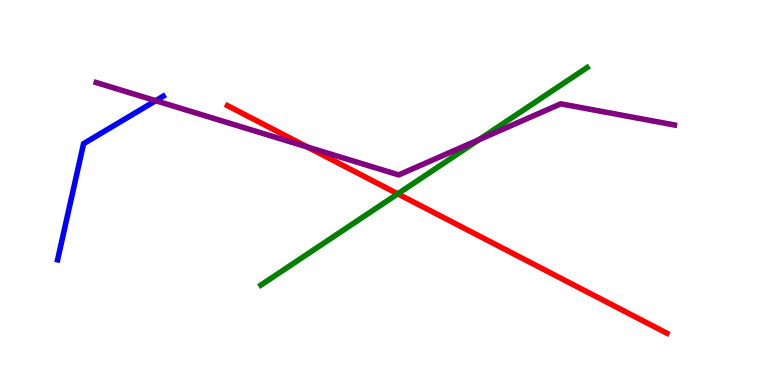[{'lines': ['blue', 'red'], 'intersections': []}, {'lines': ['green', 'red'], 'intersections': [{'x': 5.13, 'y': 4.97}]}, {'lines': ['purple', 'red'], 'intersections': [{'x': 3.97, 'y': 6.18}]}, {'lines': ['blue', 'green'], 'intersections': []}, {'lines': ['blue', 'purple'], 'intersections': [{'x': 2.01, 'y': 7.38}]}, {'lines': ['green', 'purple'], 'intersections': [{'x': 6.18, 'y': 6.37}]}]